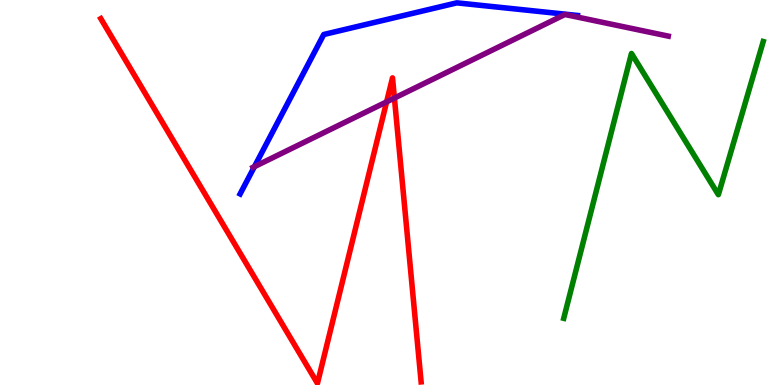[{'lines': ['blue', 'red'], 'intersections': []}, {'lines': ['green', 'red'], 'intersections': []}, {'lines': ['purple', 'red'], 'intersections': [{'x': 4.99, 'y': 7.35}, {'x': 5.09, 'y': 7.45}]}, {'lines': ['blue', 'green'], 'intersections': []}, {'lines': ['blue', 'purple'], 'intersections': [{'x': 3.28, 'y': 5.67}]}, {'lines': ['green', 'purple'], 'intersections': []}]